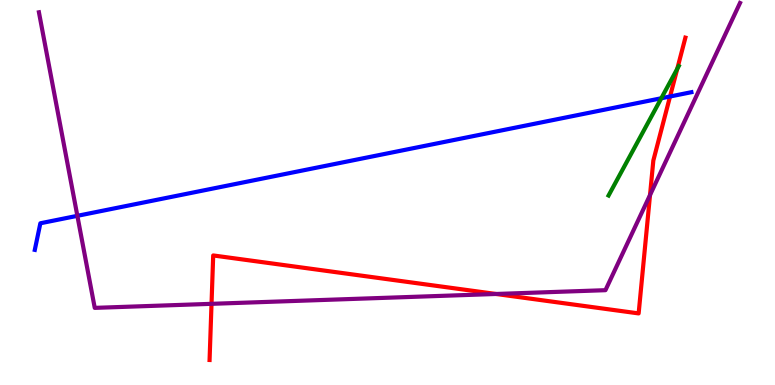[{'lines': ['blue', 'red'], 'intersections': [{'x': 8.65, 'y': 7.49}]}, {'lines': ['green', 'red'], 'intersections': [{'x': 8.74, 'y': 8.21}]}, {'lines': ['purple', 'red'], 'intersections': [{'x': 2.73, 'y': 2.11}, {'x': 6.4, 'y': 2.36}, {'x': 8.39, 'y': 4.93}]}, {'lines': ['blue', 'green'], 'intersections': [{'x': 8.53, 'y': 7.45}]}, {'lines': ['blue', 'purple'], 'intersections': [{'x': 0.998, 'y': 4.39}]}, {'lines': ['green', 'purple'], 'intersections': []}]